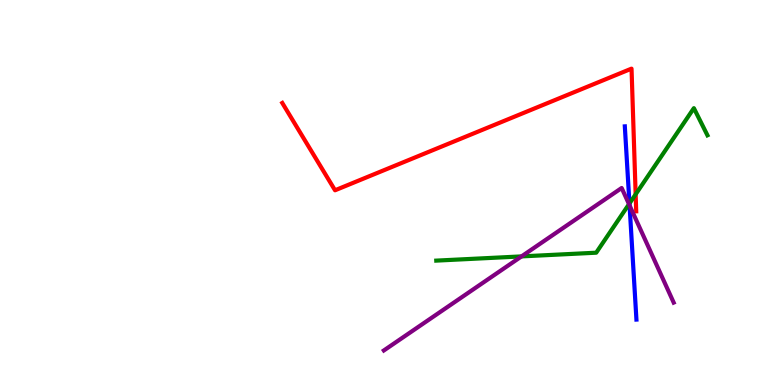[{'lines': ['blue', 'red'], 'intersections': []}, {'lines': ['green', 'red'], 'intersections': [{'x': 8.2, 'y': 4.95}]}, {'lines': ['purple', 'red'], 'intersections': []}, {'lines': ['blue', 'green'], 'intersections': [{'x': 8.12, 'y': 4.71}]}, {'lines': ['blue', 'purple'], 'intersections': [{'x': 8.12, 'y': 4.66}]}, {'lines': ['green', 'purple'], 'intersections': [{'x': 6.73, 'y': 3.34}, {'x': 8.12, 'y': 4.7}]}]